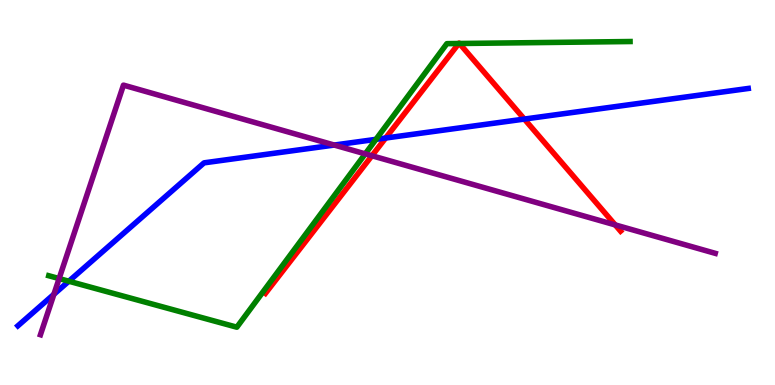[{'lines': ['blue', 'red'], 'intersections': [{'x': 4.98, 'y': 6.41}, {'x': 6.77, 'y': 6.91}]}, {'lines': ['green', 'red'], 'intersections': [{'x': 5.92, 'y': 8.87}, {'x': 5.93, 'y': 8.87}]}, {'lines': ['purple', 'red'], 'intersections': [{'x': 4.8, 'y': 5.95}, {'x': 7.94, 'y': 4.16}]}, {'lines': ['blue', 'green'], 'intersections': [{'x': 0.888, 'y': 2.7}, {'x': 4.85, 'y': 6.38}]}, {'lines': ['blue', 'purple'], 'intersections': [{'x': 0.695, 'y': 2.36}, {'x': 4.31, 'y': 6.23}]}, {'lines': ['green', 'purple'], 'intersections': [{'x': 0.763, 'y': 2.76}, {'x': 4.71, 'y': 6.0}]}]